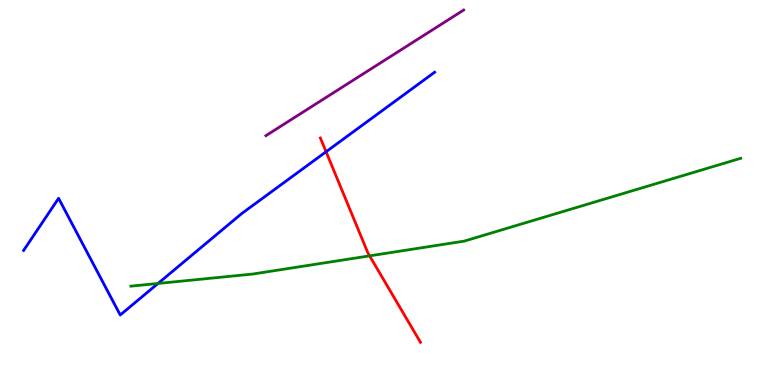[{'lines': ['blue', 'red'], 'intersections': [{'x': 4.21, 'y': 6.06}]}, {'lines': ['green', 'red'], 'intersections': [{'x': 4.77, 'y': 3.35}]}, {'lines': ['purple', 'red'], 'intersections': []}, {'lines': ['blue', 'green'], 'intersections': [{'x': 2.04, 'y': 2.64}]}, {'lines': ['blue', 'purple'], 'intersections': []}, {'lines': ['green', 'purple'], 'intersections': []}]